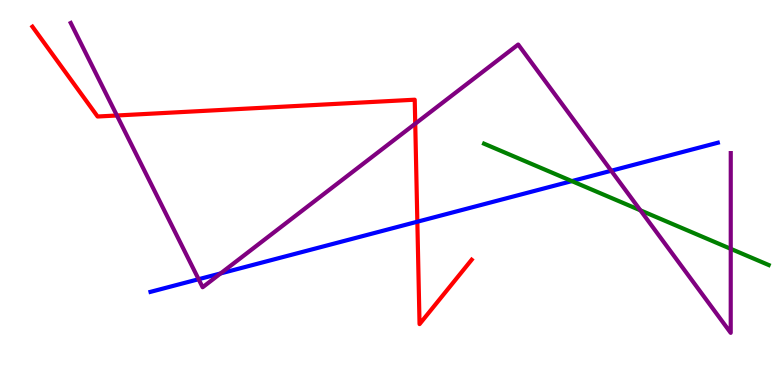[{'lines': ['blue', 'red'], 'intersections': [{'x': 5.39, 'y': 4.24}]}, {'lines': ['green', 'red'], 'intersections': []}, {'lines': ['purple', 'red'], 'intersections': [{'x': 1.51, 'y': 7.0}, {'x': 5.36, 'y': 6.79}]}, {'lines': ['blue', 'green'], 'intersections': [{'x': 7.38, 'y': 5.3}]}, {'lines': ['blue', 'purple'], 'intersections': [{'x': 2.56, 'y': 2.75}, {'x': 2.85, 'y': 2.9}, {'x': 7.89, 'y': 5.56}]}, {'lines': ['green', 'purple'], 'intersections': [{'x': 8.26, 'y': 4.54}, {'x': 9.43, 'y': 3.54}]}]